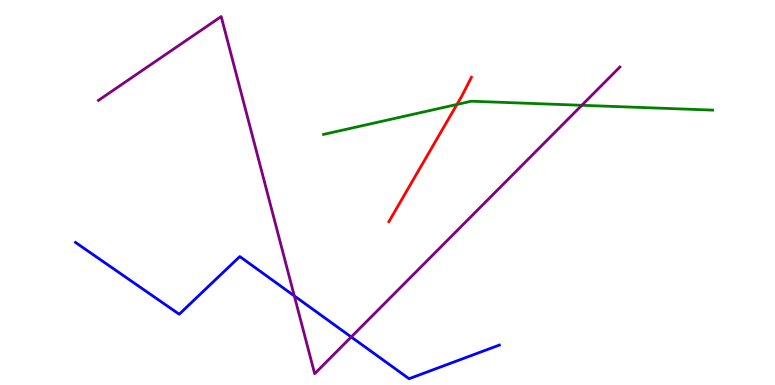[{'lines': ['blue', 'red'], 'intersections': []}, {'lines': ['green', 'red'], 'intersections': [{'x': 5.9, 'y': 7.29}]}, {'lines': ['purple', 'red'], 'intersections': []}, {'lines': ['blue', 'green'], 'intersections': []}, {'lines': ['blue', 'purple'], 'intersections': [{'x': 3.8, 'y': 2.31}, {'x': 4.53, 'y': 1.25}]}, {'lines': ['green', 'purple'], 'intersections': [{'x': 7.51, 'y': 7.27}]}]